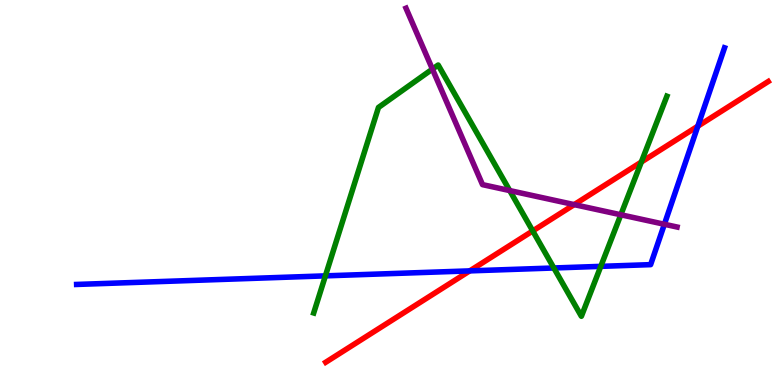[{'lines': ['blue', 'red'], 'intersections': [{'x': 6.06, 'y': 2.96}, {'x': 9.0, 'y': 6.72}]}, {'lines': ['green', 'red'], 'intersections': [{'x': 6.87, 'y': 4.0}, {'x': 8.28, 'y': 5.79}]}, {'lines': ['purple', 'red'], 'intersections': [{'x': 7.41, 'y': 4.69}]}, {'lines': ['blue', 'green'], 'intersections': [{'x': 4.2, 'y': 2.83}, {'x': 7.15, 'y': 3.04}, {'x': 7.75, 'y': 3.08}]}, {'lines': ['blue', 'purple'], 'intersections': [{'x': 8.57, 'y': 4.18}]}, {'lines': ['green', 'purple'], 'intersections': [{'x': 5.58, 'y': 8.21}, {'x': 6.58, 'y': 5.05}, {'x': 8.01, 'y': 4.42}]}]